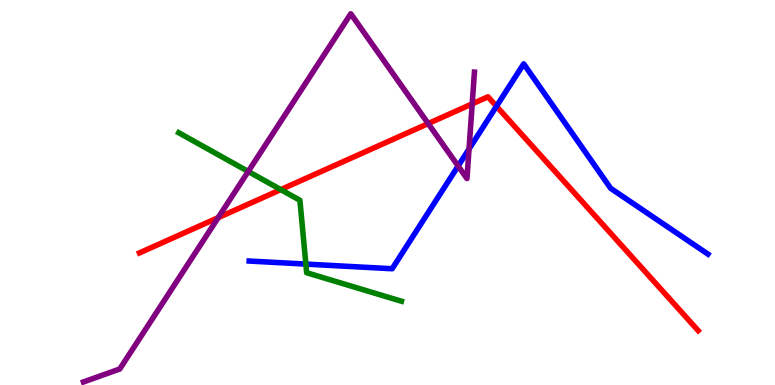[{'lines': ['blue', 'red'], 'intersections': [{'x': 6.41, 'y': 7.24}]}, {'lines': ['green', 'red'], 'intersections': [{'x': 3.62, 'y': 5.08}]}, {'lines': ['purple', 'red'], 'intersections': [{'x': 2.82, 'y': 4.35}, {'x': 5.53, 'y': 6.79}, {'x': 6.09, 'y': 7.3}]}, {'lines': ['blue', 'green'], 'intersections': [{'x': 3.95, 'y': 3.14}]}, {'lines': ['blue', 'purple'], 'intersections': [{'x': 5.91, 'y': 5.69}, {'x': 6.05, 'y': 6.13}]}, {'lines': ['green', 'purple'], 'intersections': [{'x': 3.2, 'y': 5.55}]}]